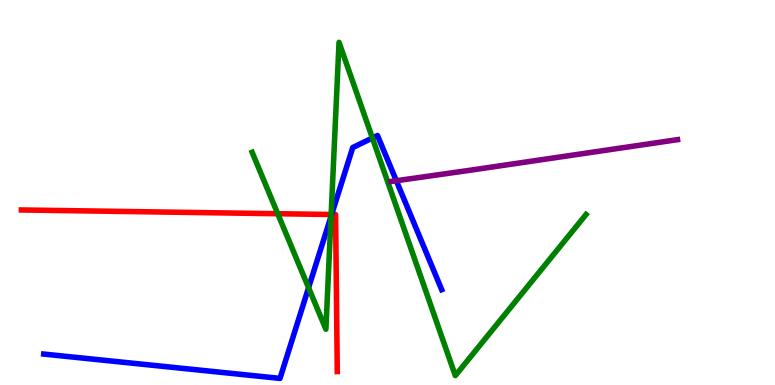[{'lines': ['blue', 'red'], 'intersections': [{'x': 4.28, 'y': 4.43}]}, {'lines': ['green', 'red'], 'intersections': [{'x': 3.58, 'y': 4.45}, {'x': 4.27, 'y': 4.43}]}, {'lines': ['purple', 'red'], 'intersections': []}, {'lines': ['blue', 'green'], 'intersections': [{'x': 3.98, 'y': 2.53}, {'x': 4.27, 'y': 4.38}, {'x': 4.81, 'y': 6.42}]}, {'lines': ['blue', 'purple'], 'intersections': [{'x': 5.11, 'y': 5.31}]}, {'lines': ['green', 'purple'], 'intersections': []}]